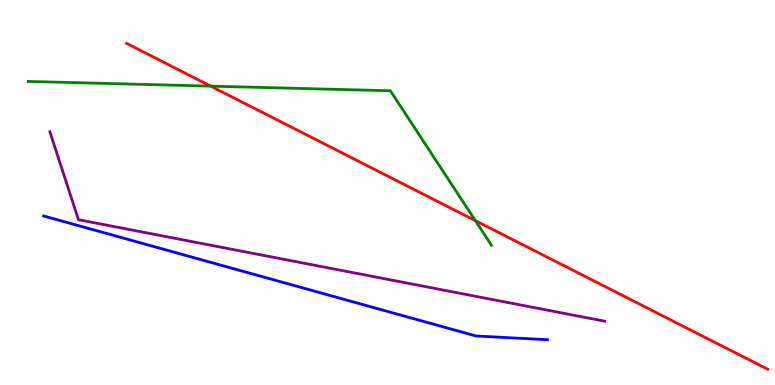[{'lines': ['blue', 'red'], 'intersections': []}, {'lines': ['green', 'red'], 'intersections': [{'x': 2.72, 'y': 7.76}, {'x': 6.13, 'y': 4.27}]}, {'lines': ['purple', 'red'], 'intersections': []}, {'lines': ['blue', 'green'], 'intersections': []}, {'lines': ['blue', 'purple'], 'intersections': []}, {'lines': ['green', 'purple'], 'intersections': []}]